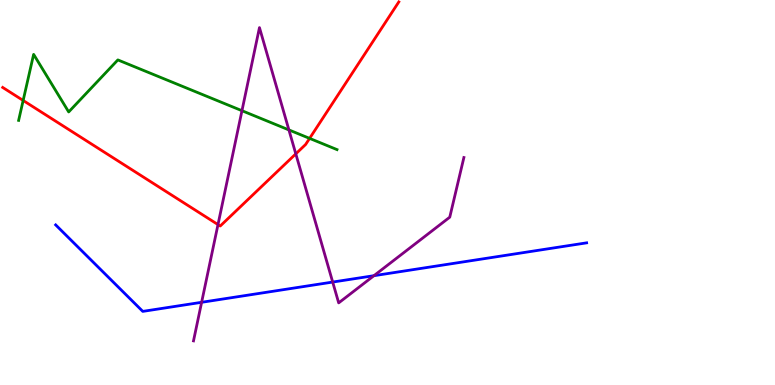[{'lines': ['blue', 'red'], 'intersections': []}, {'lines': ['green', 'red'], 'intersections': [{'x': 0.299, 'y': 7.39}, {'x': 3.99, 'y': 6.41}]}, {'lines': ['purple', 'red'], 'intersections': [{'x': 2.81, 'y': 4.17}, {'x': 3.82, 'y': 6.0}]}, {'lines': ['blue', 'green'], 'intersections': []}, {'lines': ['blue', 'purple'], 'intersections': [{'x': 2.6, 'y': 2.15}, {'x': 4.29, 'y': 2.67}, {'x': 4.82, 'y': 2.84}]}, {'lines': ['green', 'purple'], 'intersections': [{'x': 3.12, 'y': 7.12}, {'x': 3.73, 'y': 6.63}]}]